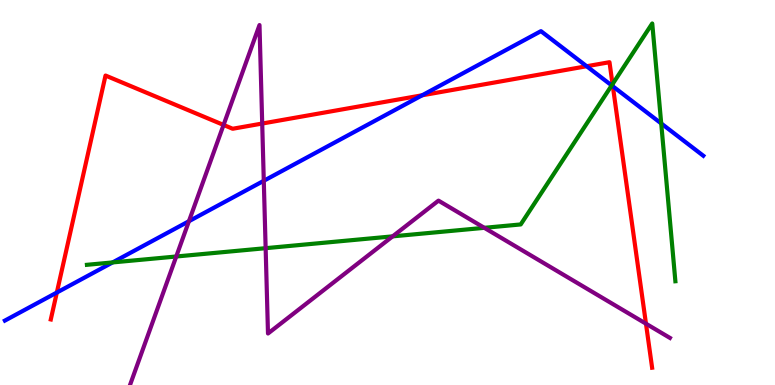[{'lines': ['blue', 'red'], 'intersections': [{'x': 0.733, 'y': 2.4}, {'x': 5.45, 'y': 7.52}, {'x': 7.57, 'y': 8.28}, {'x': 7.91, 'y': 7.76}]}, {'lines': ['green', 'red'], 'intersections': [{'x': 7.9, 'y': 7.82}]}, {'lines': ['purple', 'red'], 'intersections': [{'x': 2.88, 'y': 6.75}, {'x': 3.38, 'y': 6.79}, {'x': 8.34, 'y': 1.59}]}, {'lines': ['blue', 'green'], 'intersections': [{'x': 1.45, 'y': 3.18}, {'x': 7.89, 'y': 7.78}, {'x': 8.53, 'y': 6.79}]}, {'lines': ['blue', 'purple'], 'intersections': [{'x': 2.44, 'y': 4.25}, {'x': 3.4, 'y': 5.3}]}, {'lines': ['green', 'purple'], 'intersections': [{'x': 2.27, 'y': 3.34}, {'x': 3.43, 'y': 3.55}, {'x': 5.07, 'y': 3.86}, {'x': 6.25, 'y': 4.08}]}]